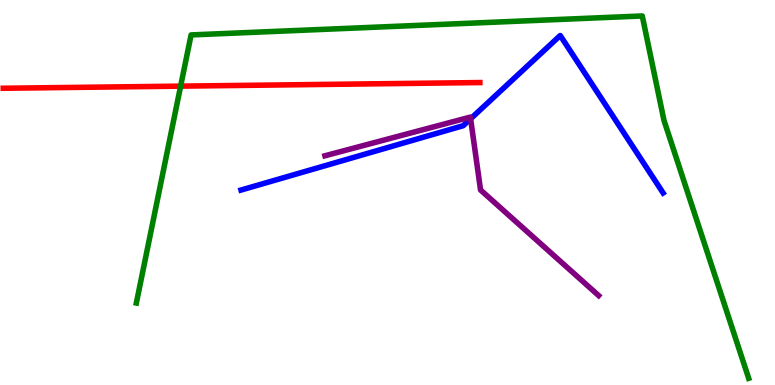[{'lines': ['blue', 'red'], 'intersections': []}, {'lines': ['green', 'red'], 'intersections': [{'x': 2.33, 'y': 7.76}]}, {'lines': ['purple', 'red'], 'intersections': []}, {'lines': ['blue', 'green'], 'intersections': []}, {'lines': ['blue', 'purple'], 'intersections': [{'x': 6.07, 'y': 6.91}]}, {'lines': ['green', 'purple'], 'intersections': []}]